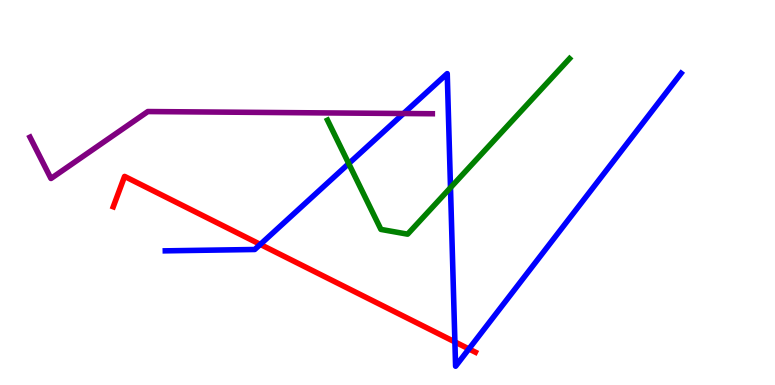[{'lines': ['blue', 'red'], 'intersections': [{'x': 3.36, 'y': 3.65}, {'x': 5.87, 'y': 1.12}, {'x': 6.05, 'y': 0.937}]}, {'lines': ['green', 'red'], 'intersections': []}, {'lines': ['purple', 'red'], 'intersections': []}, {'lines': ['blue', 'green'], 'intersections': [{'x': 4.5, 'y': 5.75}, {'x': 5.81, 'y': 5.13}]}, {'lines': ['blue', 'purple'], 'intersections': [{'x': 5.21, 'y': 7.05}]}, {'lines': ['green', 'purple'], 'intersections': []}]